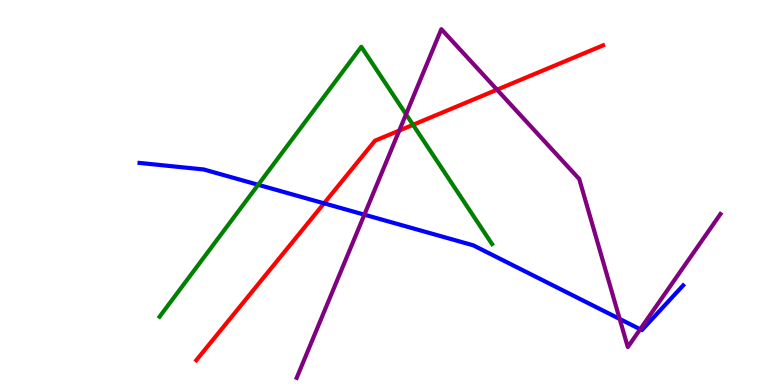[{'lines': ['blue', 'red'], 'intersections': [{'x': 4.18, 'y': 4.72}]}, {'lines': ['green', 'red'], 'intersections': [{'x': 5.33, 'y': 6.76}]}, {'lines': ['purple', 'red'], 'intersections': [{'x': 5.15, 'y': 6.61}, {'x': 6.41, 'y': 7.67}]}, {'lines': ['blue', 'green'], 'intersections': [{'x': 3.33, 'y': 5.2}]}, {'lines': ['blue', 'purple'], 'intersections': [{'x': 4.7, 'y': 4.42}, {'x': 8.0, 'y': 1.72}, {'x': 8.26, 'y': 1.45}]}, {'lines': ['green', 'purple'], 'intersections': [{'x': 5.24, 'y': 7.03}]}]